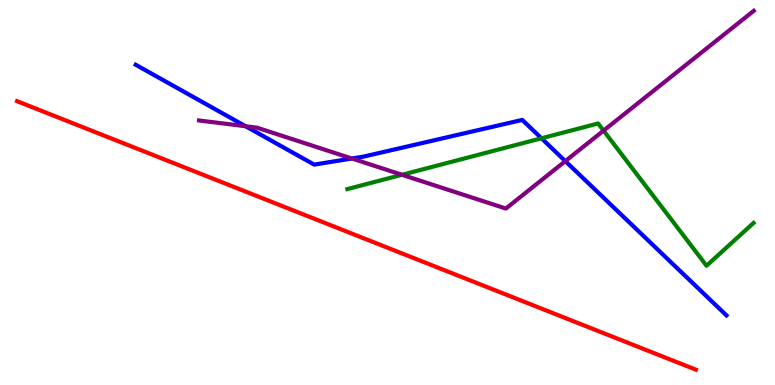[{'lines': ['blue', 'red'], 'intersections': []}, {'lines': ['green', 'red'], 'intersections': []}, {'lines': ['purple', 'red'], 'intersections': []}, {'lines': ['blue', 'green'], 'intersections': [{'x': 6.99, 'y': 6.41}]}, {'lines': ['blue', 'purple'], 'intersections': [{'x': 3.17, 'y': 6.72}, {'x': 4.54, 'y': 5.88}, {'x': 7.29, 'y': 5.81}]}, {'lines': ['green', 'purple'], 'intersections': [{'x': 5.19, 'y': 5.46}, {'x': 7.79, 'y': 6.61}]}]